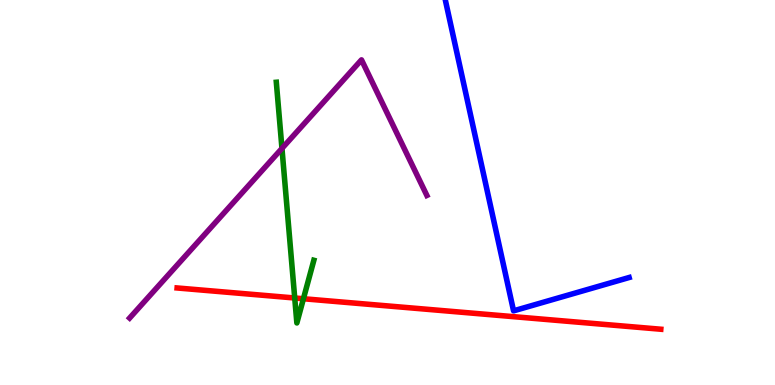[{'lines': ['blue', 'red'], 'intersections': []}, {'lines': ['green', 'red'], 'intersections': [{'x': 3.8, 'y': 2.26}, {'x': 3.92, 'y': 2.24}]}, {'lines': ['purple', 'red'], 'intersections': []}, {'lines': ['blue', 'green'], 'intersections': []}, {'lines': ['blue', 'purple'], 'intersections': []}, {'lines': ['green', 'purple'], 'intersections': [{'x': 3.64, 'y': 6.15}]}]